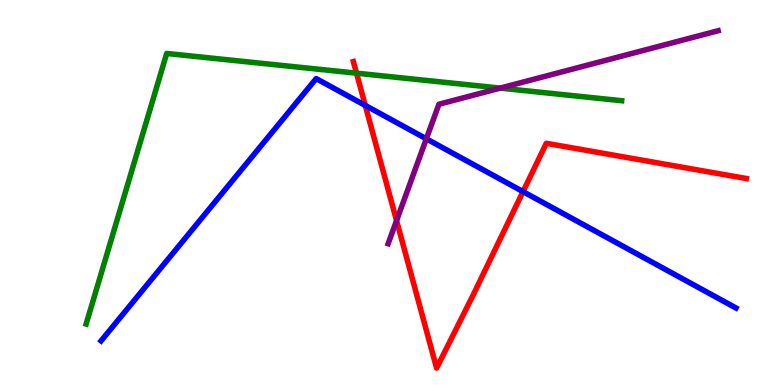[{'lines': ['blue', 'red'], 'intersections': [{'x': 4.71, 'y': 7.26}, {'x': 6.75, 'y': 5.02}]}, {'lines': ['green', 'red'], 'intersections': [{'x': 4.6, 'y': 8.1}]}, {'lines': ['purple', 'red'], 'intersections': [{'x': 5.12, 'y': 4.27}]}, {'lines': ['blue', 'green'], 'intersections': []}, {'lines': ['blue', 'purple'], 'intersections': [{'x': 5.5, 'y': 6.39}]}, {'lines': ['green', 'purple'], 'intersections': [{'x': 6.45, 'y': 7.71}]}]